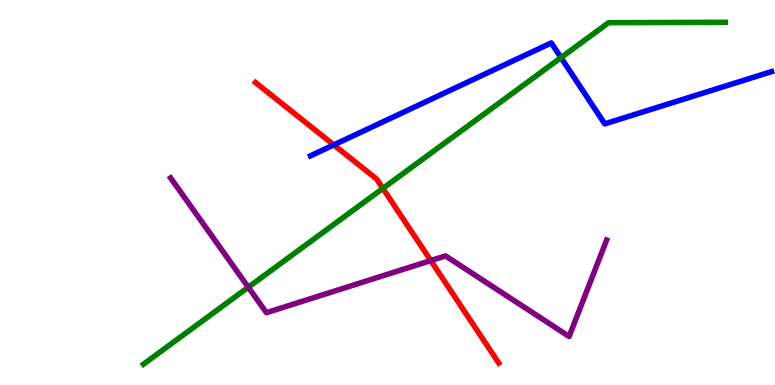[{'lines': ['blue', 'red'], 'intersections': [{'x': 4.31, 'y': 6.24}]}, {'lines': ['green', 'red'], 'intersections': [{'x': 4.94, 'y': 5.11}]}, {'lines': ['purple', 'red'], 'intersections': [{'x': 5.56, 'y': 3.23}]}, {'lines': ['blue', 'green'], 'intersections': [{'x': 7.24, 'y': 8.5}]}, {'lines': ['blue', 'purple'], 'intersections': []}, {'lines': ['green', 'purple'], 'intersections': [{'x': 3.2, 'y': 2.54}]}]